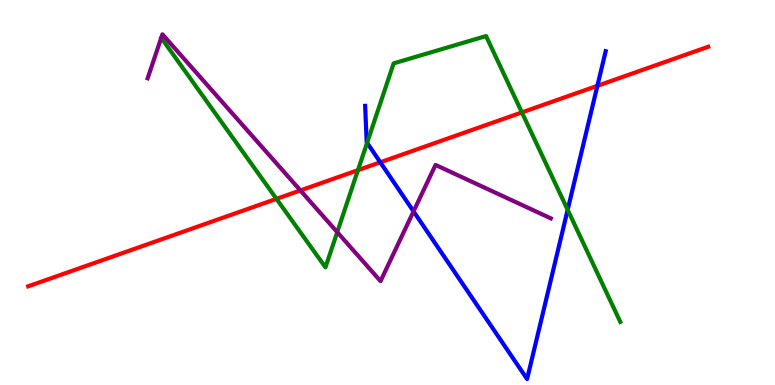[{'lines': ['blue', 'red'], 'intersections': [{'x': 4.91, 'y': 5.78}, {'x': 7.71, 'y': 7.77}]}, {'lines': ['green', 'red'], 'intersections': [{'x': 3.57, 'y': 4.83}, {'x': 4.62, 'y': 5.58}, {'x': 6.73, 'y': 7.08}]}, {'lines': ['purple', 'red'], 'intersections': [{'x': 3.88, 'y': 5.05}]}, {'lines': ['blue', 'green'], 'intersections': [{'x': 4.74, 'y': 6.29}, {'x': 7.32, 'y': 4.55}]}, {'lines': ['blue', 'purple'], 'intersections': [{'x': 5.34, 'y': 4.51}]}, {'lines': ['green', 'purple'], 'intersections': [{'x': 4.35, 'y': 3.97}]}]